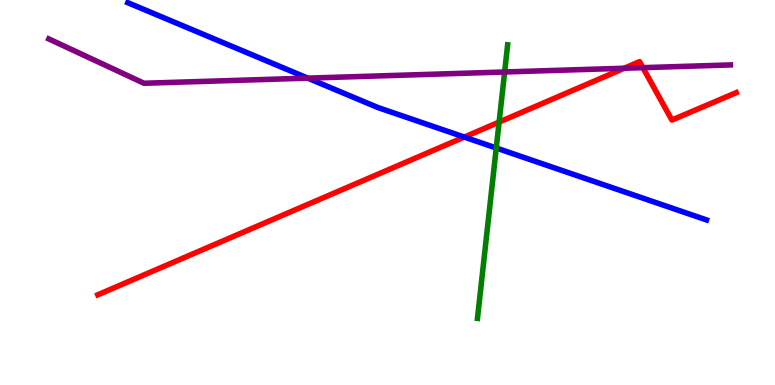[{'lines': ['blue', 'red'], 'intersections': [{'x': 5.99, 'y': 6.44}]}, {'lines': ['green', 'red'], 'intersections': [{'x': 6.44, 'y': 6.83}]}, {'lines': ['purple', 'red'], 'intersections': [{'x': 8.05, 'y': 8.23}, {'x': 8.3, 'y': 8.24}]}, {'lines': ['blue', 'green'], 'intersections': [{'x': 6.4, 'y': 6.16}]}, {'lines': ['blue', 'purple'], 'intersections': [{'x': 3.97, 'y': 7.97}]}, {'lines': ['green', 'purple'], 'intersections': [{'x': 6.51, 'y': 8.13}]}]